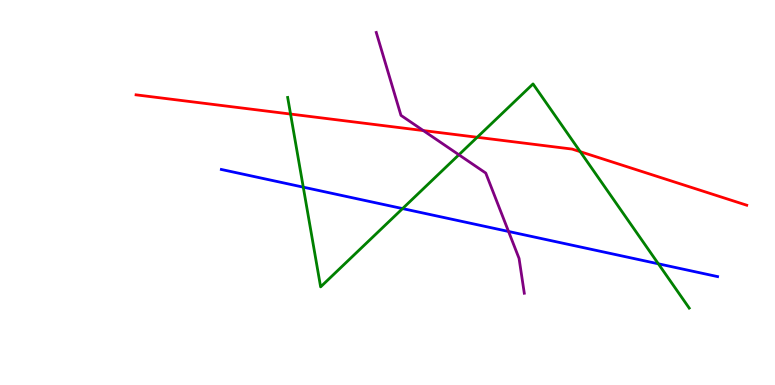[{'lines': ['blue', 'red'], 'intersections': []}, {'lines': ['green', 'red'], 'intersections': [{'x': 3.75, 'y': 7.04}, {'x': 6.16, 'y': 6.43}, {'x': 7.49, 'y': 6.06}]}, {'lines': ['purple', 'red'], 'intersections': [{'x': 5.46, 'y': 6.61}]}, {'lines': ['blue', 'green'], 'intersections': [{'x': 3.91, 'y': 5.14}, {'x': 5.19, 'y': 4.58}, {'x': 8.5, 'y': 3.15}]}, {'lines': ['blue', 'purple'], 'intersections': [{'x': 6.56, 'y': 3.99}]}, {'lines': ['green', 'purple'], 'intersections': [{'x': 5.92, 'y': 5.98}]}]